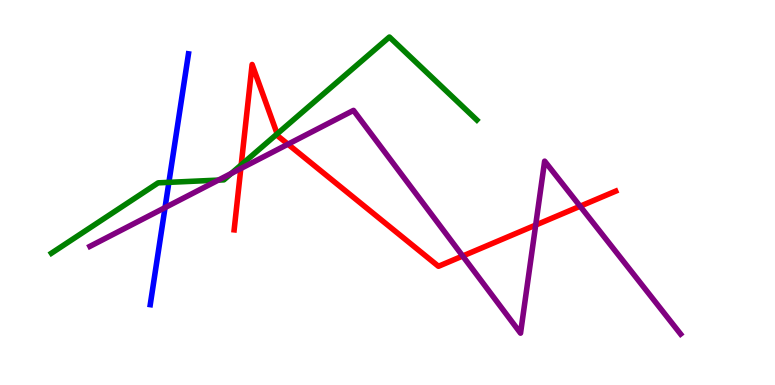[{'lines': ['blue', 'red'], 'intersections': []}, {'lines': ['green', 'red'], 'intersections': [{'x': 3.11, 'y': 5.72}, {'x': 3.58, 'y': 6.52}]}, {'lines': ['purple', 'red'], 'intersections': [{'x': 3.11, 'y': 5.62}, {'x': 3.72, 'y': 6.25}, {'x': 5.97, 'y': 3.35}, {'x': 6.91, 'y': 4.15}, {'x': 7.49, 'y': 4.64}]}, {'lines': ['blue', 'green'], 'intersections': [{'x': 2.18, 'y': 5.26}]}, {'lines': ['blue', 'purple'], 'intersections': [{'x': 2.13, 'y': 4.61}]}, {'lines': ['green', 'purple'], 'intersections': [{'x': 2.82, 'y': 5.32}, {'x': 2.98, 'y': 5.5}]}]